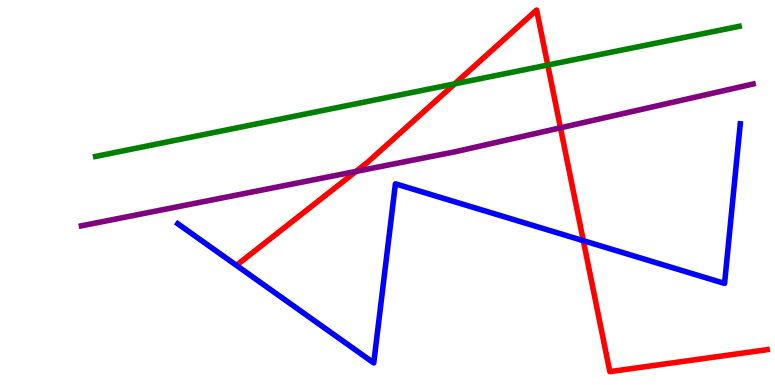[{'lines': ['blue', 'red'], 'intersections': [{'x': 7.53, 'y': 3.75}]}, {'lines': ['green', 'red'], 'intersections': [{'x': 5.87, 'y': 7.82}, {'x': 7.07, 'y': 8.31}]}, {'lines': ['purple', 'red'], 'intersections': [{'x': 4.59, 'y': 5.55}, {'x': 7.23, 'y': 6.68}]}, {'lines': ['blue', 'green'], 'intersections': []}, {'lines': ['blue', 'purple'], 'intersections': []}, {'lines': ['green', 'purple'], 'intersections': []}]